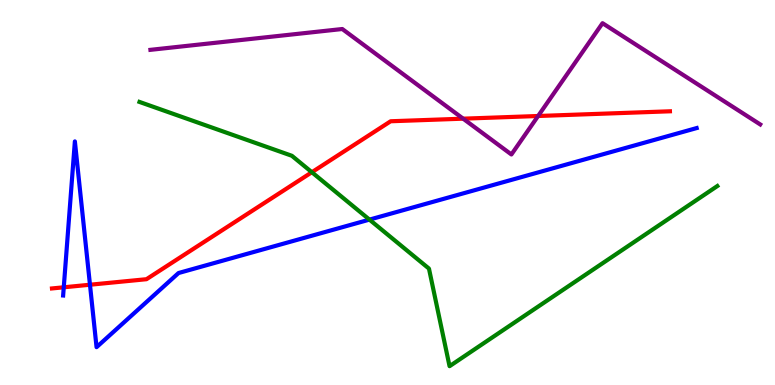[{'lines': ['blue', 'red'], 'intersections': [{'x': 0.823, 'y': 2.54}, {'x': 1.16, 'y': 2.6}]}, {'lines': ['green', 'red'], 'intersections': [{'x': 4.02, 'y': 5.53}]}, {'lines': ['purple', 'red'], 'intersections': [{'x': 5.98, 'y': 6.92}, {'x': 6.94, 'y': 6.99}]}, {'lines': ['blue', 'green'], 'intersections': [{'x': 4.77, 'y': 4.3}]}, {'lines': ['blue', 'purple'], 'intersections': []}, {'lines': ['green', 'purple'], 'intersections': []}]